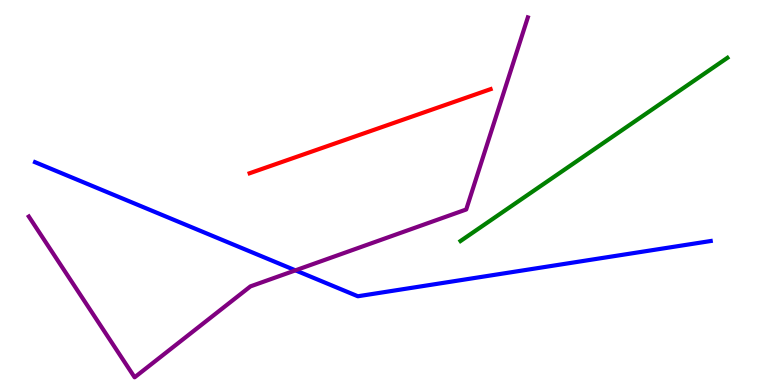[{'lines': ['blue', 'red'], 'intersections': []}, {'lines': ['green', 'red'], 'intersections': []}, {'lines': ['purple', 'red'], 'intersections': []}, {'lines': ['blue', 'green'], 'intersections': []}, {'lines': ['blue', 'purple'], 'intersections': [{'x': 3.81, 'y': 2.98}]}, {'lines': ['green', 'purple'], 'intersections': []}]